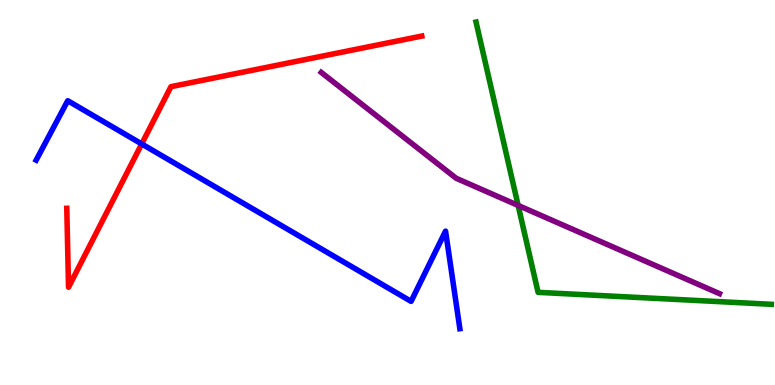[{'lines': ['blue', 'red'], 'intersections': [{'x': 1.83, 'y': 6.26}]}, {'lines': ['green', 'red'], 'intersections': []}, {'lines': ['purple', 'red'], 'intersections': []}, {'lines': ['blue', 'green'], 'intersections': []}, {'lines': ['blue', 'purple'], 'intersections': []}, {'lines': ['green', 'purple'], 'intersections': [{'x': 6.69, 'y': 4.66}]}]